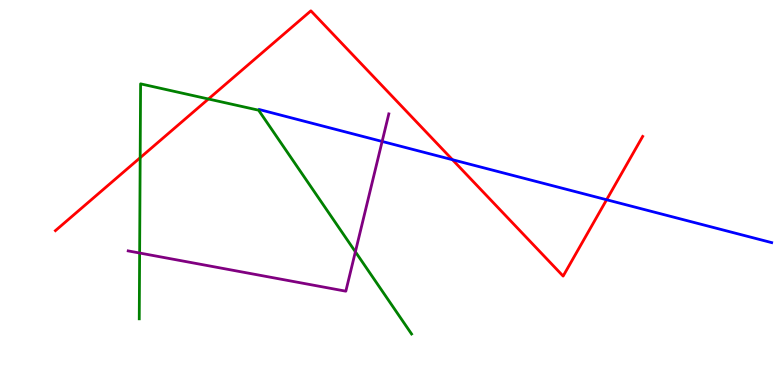[{'lines': ['blue', 'red'], 'intersections': [{'x': 5.84, 'y': 5.85}, {'x': 7.83, 'y': 4.81}]}, {'lines': ['green', 'red'], 'intersections': [{'x': 1.81, 'y': 5.9}, {'x': 2.69, 'y': 7.43}]}, {'lines': ['purple', 'red'], 'intersections': []}, {'lines': ['blue', 'green'], 'intersections': []}, {'lines': ['blue', 'purple'], 'intersections': [{'x': 4.93, 'y': 6.33}]}, {'lines': ['green', 'purple'], 'intersections': [{'x': 1.8, 'y': 3.43}, {'x': 4.59, 'y': 3.46}]}]